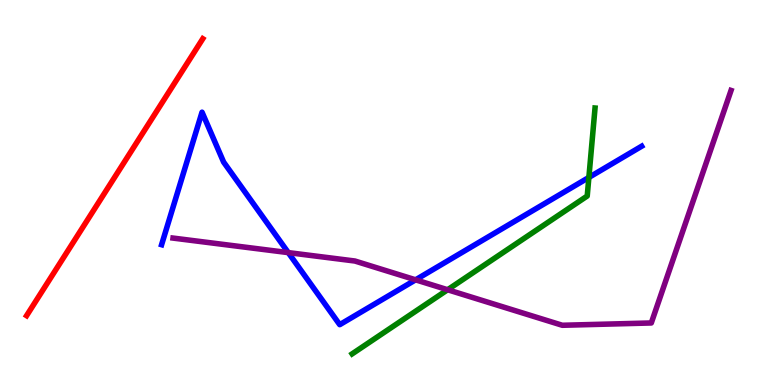[{'lines': ['blue', 'red'], 'intersections': []}, {'lines': ['green', 'red'], 'intersections': []}, {'lines': ['purple', 'red'], 'intersections': []}, {'lines': ['blue', 'green'], 'intersections': [{'x': 7.6, 'y': 5.39}]}, {'lines': ['blue', 'purple'], 'intersections': [{'x': 3.72, 'y': 3.44}, {'x': 5.36, 'y': 2.73}]}, {'lines': ['green', 'purple'], 'intersections': [{'x': 5.78, 'y': 2.47}]}]